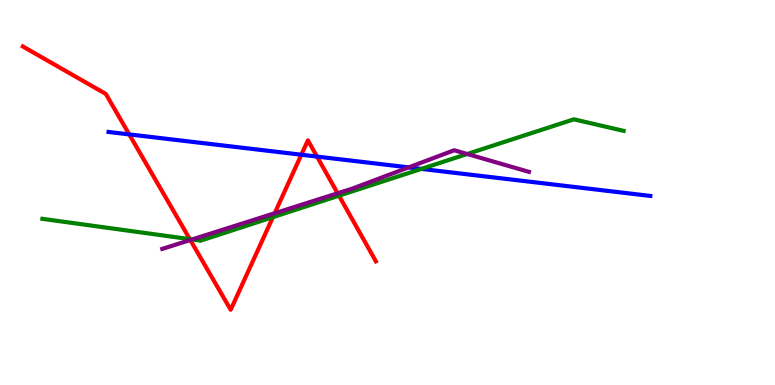[{'lines': ['blue', 'red'], 'intersections': [{'x': 1.67, 'y': 6.51}, {'x': 3.89, 'y': 5.98}, {'x': 4.09, 'y': 5.93}]}, {'lines': ['green', 'red'], 'intersections': [{'x': 2.45, 'y': 3.79}, {'x': 3.52, 'y': 4.36}, {'x': 4.37, 'y': 4.92}]}, {'lines': ['purple', 'red'], 'intersections': [{'x': 2.46, 'y': 3.77}, {'x': 3.54, 'y': 4.46}, {'x': 4.36, 'y': 4.98}]}, {'lines': ['blue', 'green'], 'intersections': [{'x': 5.44, 'y': 5.61}]}, {'lines': ['blue', 'purple'], 'intersections': [{'x': 5.27, 'y': 5.65}]}, {'lines': ['green', 'purple'], 'intersections': [{'x': 2.48, 'y': 3.78}, {'x': 6.03, 'y': 6.0}]}]